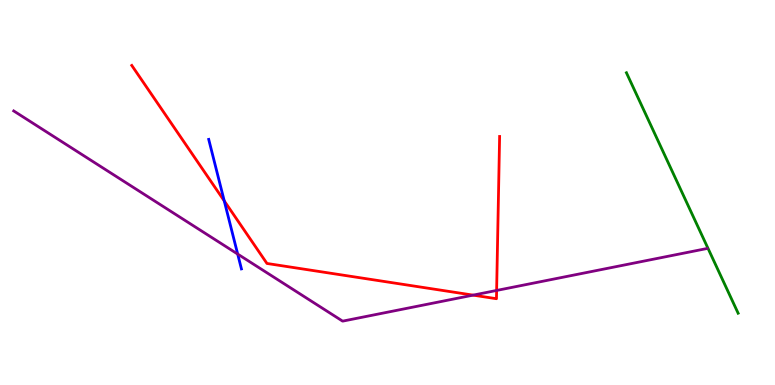[{'lines': ['blue', 'red'], 'intersections': [{'x': 2.89, 'y': 4.78}]}, {'lines': ['green', 'red'], 'intersections': []}, {'lines': ['purple', 'red'], 'intersections': [{'x': 6.1, 'y': 2.33}, {'x': 6.41, 'y': 2.46}]}, {'lines': ['blue', 'green'], 'intersections': []}, {'lines': ['blue', 'purple'], 'intersections': [{'x': 3.07, 'y': 3.4}]}, {'lines': ['green', 'purple'], 'intersections': []}]